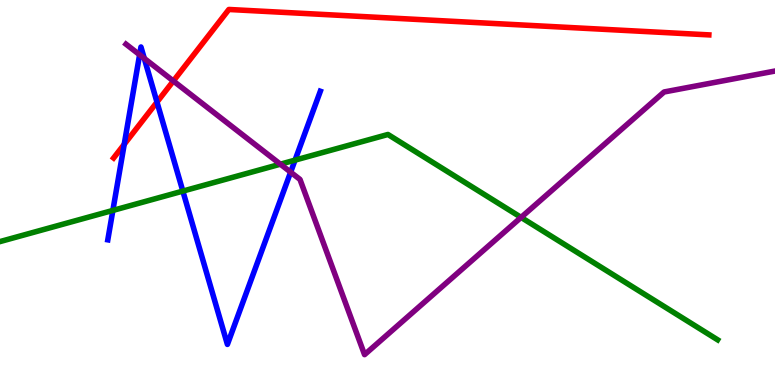[{'lines': ['blue', 'red'], 'intersections': [{'x': 1.6, 'y': 6.25}, {'x': 2.03, 'y': 7.35}]}, {'lines': ['green', 'red'], 'intersections': []}, {'lines': ['purple', 'red'], 'intersections': [{'x': 2.24, 'y': 7.9}]}, {'lines': ['blue', 'green'], 'intersections': [{'x': 1.46, 'y': 4.53}, {'x': 2.36, 'y': 5.04}, {'x': 3.81, 'y': 5.84}]}, {'lines': ['blue', 'purple'], 'intersections': [{'x': 1.8, 'y': 8.58}, {'x': 1.86, 'y': 8.48}, {'x': 3.75, 'y': 5.53}]}, {'lines': ['green', 'purple'], 'intersections': [{'x': 3.62, 'y': 5.74}, {'x': 6.72, 'y': 4.35}]}]